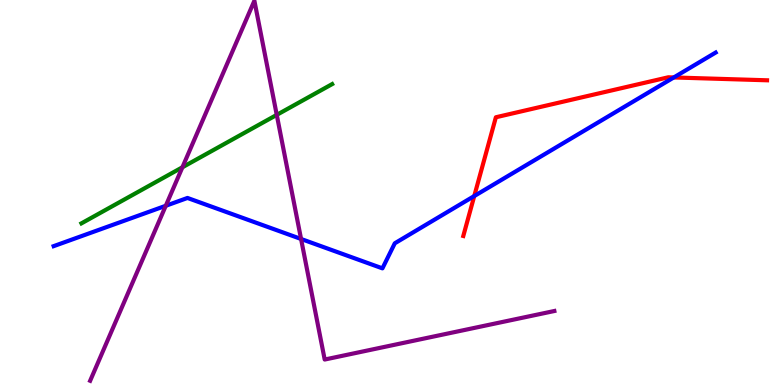[{'lines': ['blue', 'red'], 'intersections': [{'x': 6.12, 'y': 4.91}, {'x': 8.69, 'y': 7.99}]}, {'lines': ['green', 'red'], 'intersections': []}, {'lines': ['purple', 'red'], 'intersections': []}, {'lines': ['blue', 'green'], 'intersections': []}, {'lines': ['blue', 'purple'], 'intersections': [{'x': 2.14, 'y': 4.66}, {'x': 3.88, 'y': 3.79}]}, {'lines': ['green', 'purple'], 'intersections': [{'x': 2.35, 'y': 5.66}, {'x': 3.57, 'y': 7.02}]}]